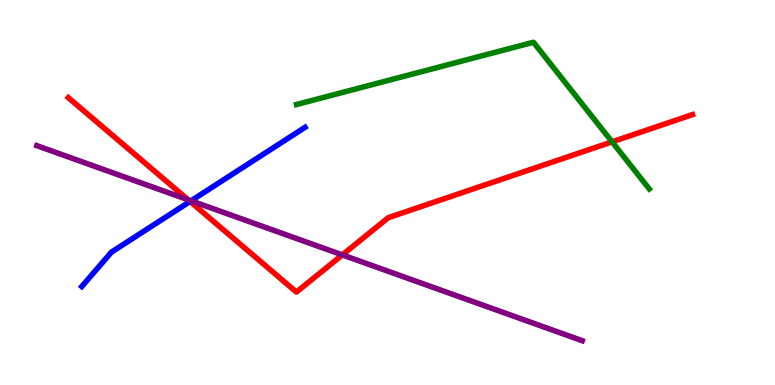[{'lines': ['blue', 'red'], 'intersections': [{'x': 2.45, 'y': 4.77}]}, {'lines': ['green', 'red'], 'intersections': [{'x': 7.9, 'y': 6.32}]}, {'lines': ['purple', 'red'], 'intersections': [{'x': 2.43, 'y': 4.81}, {'x': 4.42, 'y': 3.38}]}, {'lines': ['blue', 'green'], 'intersections': []}, {'lines': ['blue', 'purple'], 'intersections': [{'x': 2.47, 'y': 4.78}]}, {'lines': ['green', 'purple'], 'intersections': []}]